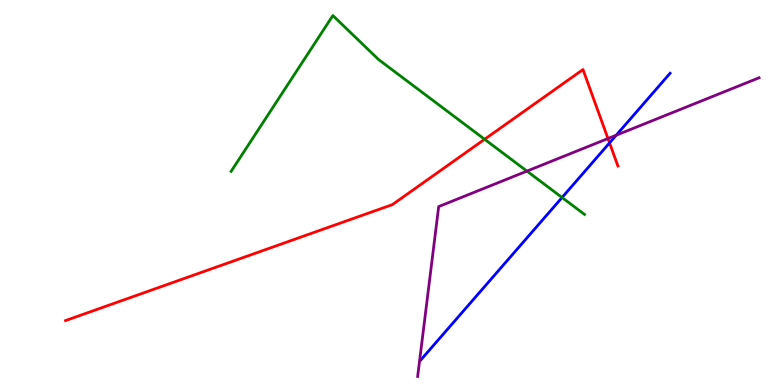[{'lines': ['blue', 'red'], 'intersections': [{'x': 7.87, 'y': 6.29}]}, {'lines': ['green', 'red'], 'intersections': [{'x': 6.25, 'y': 6.38}]}, {'lines': ['purple', 'red'], 'intersections': [{'x': 7.84, 'y': 6.4}]}, {'lines': ['blue', 'green'], 'intersections': [{'x': 7.25, 'y': 4.87}]}, {'lines': ['blue', 'purple'], 'intersections': [{'x': 7.95, 'y': 6.49}]}, {'lines': ['green', 'purple'], 'intersections': [{'x': 6.8, 'y': 5.56}]}]